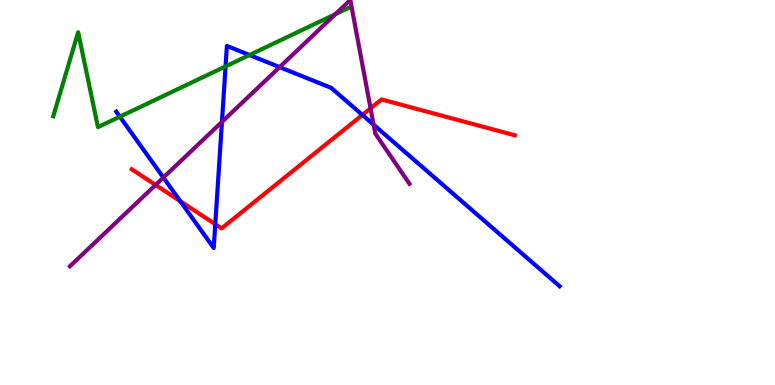[{'lines': ['blue', 'red'], 'intersections': [{'x': 2.33, 'y': 4.77}, {'x': 2.78, 'y': 4.18}, {'x': 4.68, 'y': 7.01}]}, {'lines': ['green', 'red'], 'intersections': []}, {'lines': ['purple', 'red'], 'intersections': [{'x': 2.01, 'y': 5.2}, {'x': 4.78, 'y': 7.19}]}, {'lines': ['blue', 'green'], 'intersections': [{'x': 1.55, 'y': 6.97}, {'x': 2.91, 'y': 8.27}, {'x': 3.22, 'y': 8.57}]}, {'lines': ['blue', 'purple'], 'intersections': [{'x': 2.11, 'y': 5.39}, {'x': 2.86, 'y': 6.83}, {'x': 3.61, 'y': 8.26}, {'x': 4.82, 'y': 6.76}]}, {'lines': ['green', 'purple'], 'intersections': [{'x': 4.33, 'y': 9.63}]}]